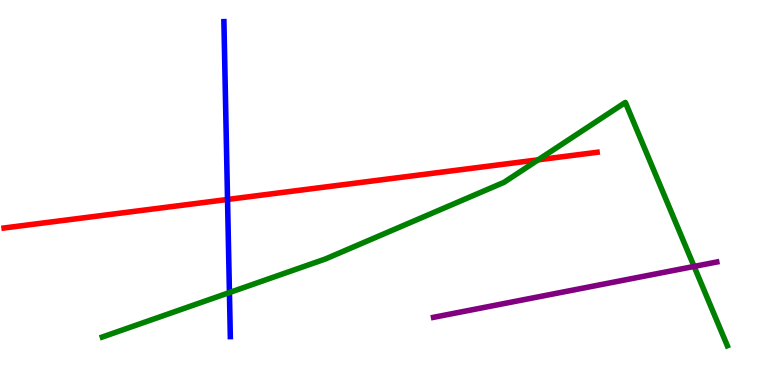[{'lines': ['blue', 'red'], 'intersections': [{'x': 2.94, 'y': 4.82}]}, {'lines': ['green', 'red'], 'intersections': [{'x': 6.94, 'y': 5.85}]}, {'lines': ['purple', 'red'], 'intersections': []}, {'lines': ['blue', 'green'], 'intersections': [{'x': 2.96, 'y': 2.4}]}, {'lines': ['blue', 'purple'], 'intersections': []}, {'lines': ['green', 'purple'], 'intersections': [{'x': 8.96, 'y': 3.08}]}]